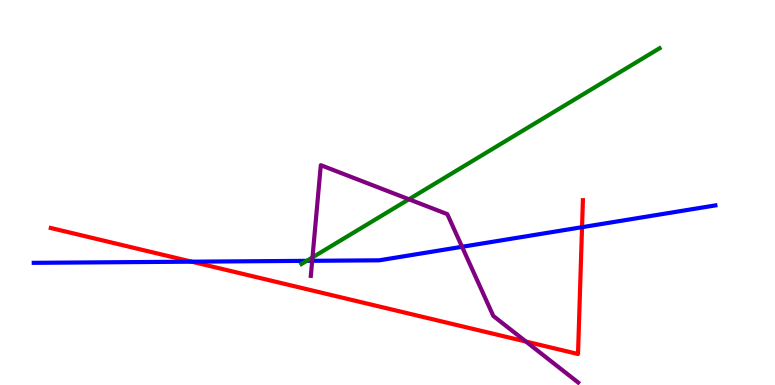[{'lines': ['blue', 'red'], 'intersections': [{'x': 2.47, 'y': 3.2}, {'x': 7.51, 'y': 4.1}]}, {'lines': ['green', 'red'], 'intersections': []}, {'lines': ['purple', 'red'], 'intersections': [{'x': 6.79, 'y': 1.13}]}, {'lines': ['blue', 'green'], 'intersections': [{'x': 3.96, 'y': 3.22}]}, {'lines': ['blue', 'purple'], 'intersections': [{'x': 4.03, 'y': 3.23}, {'x': 5.96, 'y': 3.59}]}, {'lines': ['green', 'purple'], 'intersections': [{'x': 4.03, 'y': 3.31}, {'x': 5.28, 'y': 4.82}]}]